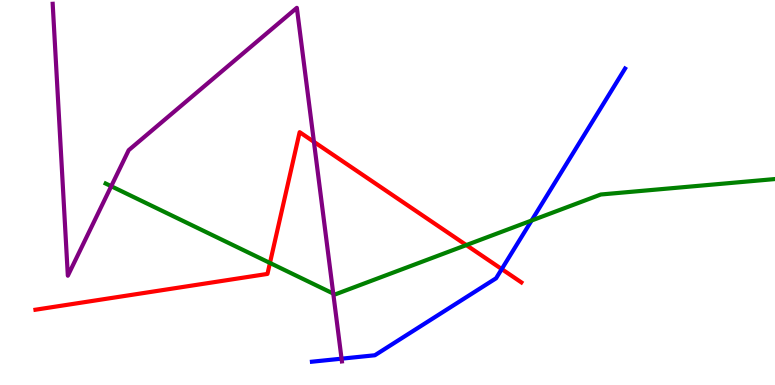[{'lines': ['blue', 'red'], 'intersections': [{'x': 6.47, 'y': 3.01}]}, {'lines': ['green', 'red'], 'intersections': [{'x': 3.48, 'y': 3.17}, {'x': 6.02, 'y': 3.63}]}, {'lines': ['purple', 'red'], 'intersections': [{'x': 4.05, 'y': 6.32}]}, {'lines': ['blue', 'green'], 'intersections': [{'x': 6.86, 'y': 4.27}]}, {'lines': ['blue', 'purple'], 'intersections': [{'x': 4.41, 'y': 0.684}]}, {'lines': ['green', 'purple'], 'intersections': [{'x': 1.44, 'y': 5.16}, {'x': 4.3, 'y': 2.37}]}]